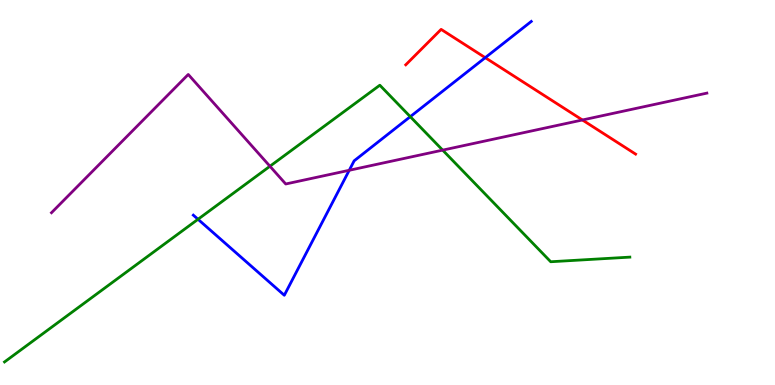[{'lines': ['blue', 'red'], 'intersections': [{'x': 6.26, 'y': 8.5}]}, {'lines': ['green', 'red'], 'intersections': []}, {'lines': ['purple', 'red'], 'intersections': [{'x': 7.51, 'y': 6.88}]}, {'lines': ['blue', 'green'], 'intersections': [{'x': 2.55, 'y': 4.3}, {'x': 5.29, 'y': 6.97}]}, {'lines': ['blue', 'purple'], 'intersections': [{'x': 4.51, 'y': 5.58}]}, {'lines': ['green', 'purple'], 'intersections': [{'x': 3.48, 'y': 5.68}, {'x': 5.71, 'y': 6.1}]}]